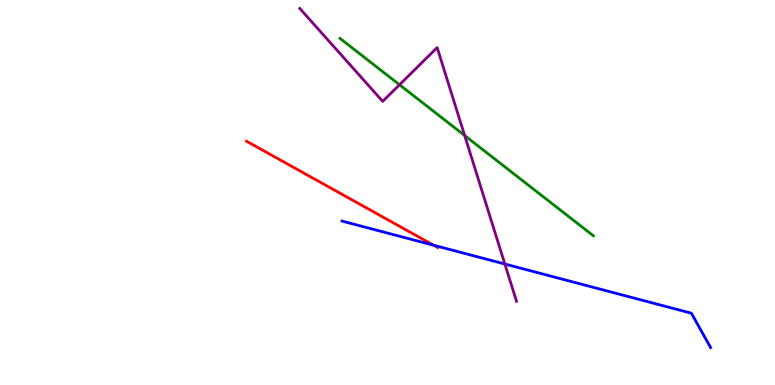[{'lines': ['blue', 'red'], 'intersections': [{'x': 5.59, 'y': 3.63}]}, {'lines': ['green', 'red'], 'intersections': []}, {'lines': ['purple', 'red'], 'intersections': []}, {'lines': ['blue', 'green'], 'intersections': []}, {'lines': ['blue', 'purple'], 'intersections': [{'x': 6.51, 'y': 3.14}]}, {'lines': ['green', 'purple'], 'intersections': [{'x': 5.15, 'y': 7.8}, {'x': 6.0, 'y': 6.48}]}]